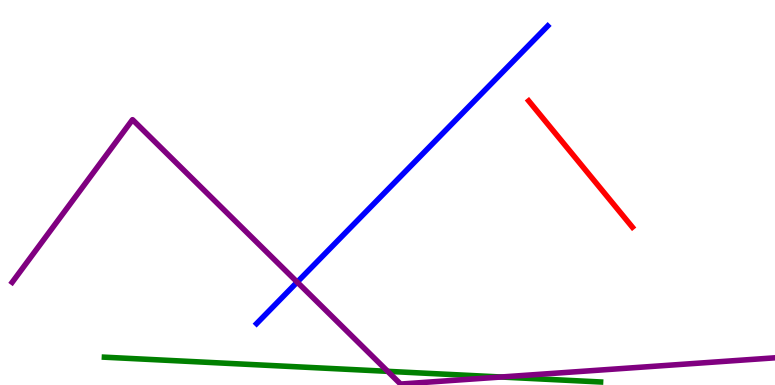[{'lines': ['blue', 'red'], 'intersections': []}, {'lines': ['green', 'red'], 'intersections': []}, {'lines': ['purple', 'red'], 'intersections': []}, {'lines': ['blue', 'green'], 'intersections': []}, {'lines': ['blue', 'purple'], 'intersections': [{'x': 3.83, 'y': 2.67}]}, {'lines': ['green', 'purple'], 'intersections': [{'x': 5.0, 'y': 0.355}, {'x': 6.47, 'y': 0.208}]}]